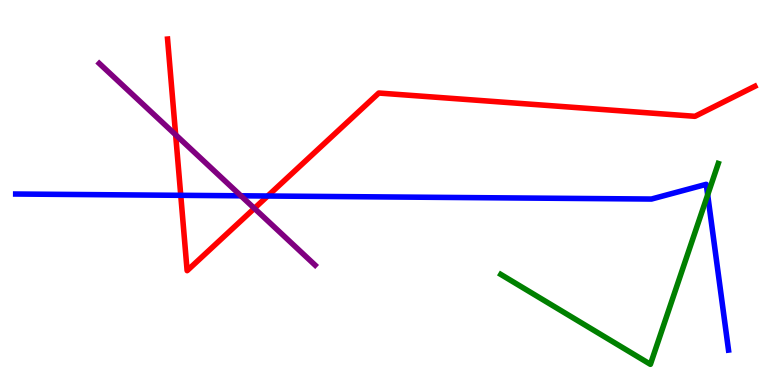[{'lines': ['blue', 'red'], 'intersections': [{'x': 2.33, 'y': 4.93}, {'x': 3.45, 'y': 4.91}]}, {'lines': ['green', 'red'], 'intersections': []}, {'lines': ['purple', 'red'], 'intersections': [{'x': 2.27, 'y': 6.5}, {'x': 3.28, 'y': 4.59}]}, {'lines': ['blue', 'green'], 'intersections': [{'x': 9.13, 'y': 4.94}]}, {'lines': ['blue', 'purple'], 'intersections': [{'x': 3.11, 'y': 4.91}]}, {'lines': ['green', 'purple'], 'intersections': []}]